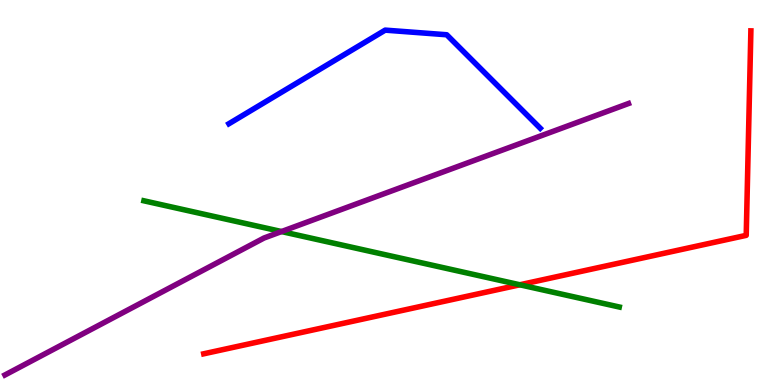[{'lines': ['blue', 'red'], 'intersections': []}, {'lines': ['green', 'red'], 'intersections': [{'x': 6.71, 'y': 2.6}]}, {'lines': ['purple', 'red'], 'intersections': []}, {'lines': ['blue', 'green'], 'intersections': []}, {'lines': ['blue', 'purple'], 'intersections': []}, {'lines': ['green', 'purple'], 'intersections': [{'x': 3.63, 'y': 3.99}]}]